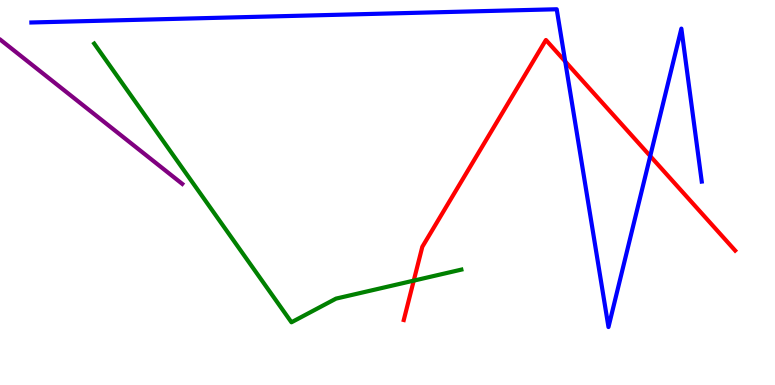[{'lines': ['blue', 'red'], 'intersections': [{'x': 7.29, 'y': 8.4}, {'x': 8.39, 'y': 5.95}]}, {'lines': ['green', 'red'], 'intersections': [{'x': 5.34, 'y': 2.71}]}, {'lines': ['purple', 'red'], 'intersections': []}, {'lines': ['blue', 'green'], 'intersections': []}, {'lines': ['blue', 'purple'], 'intersections': []}, {'lines': ['green', 'purple'], 'intersections': []}]